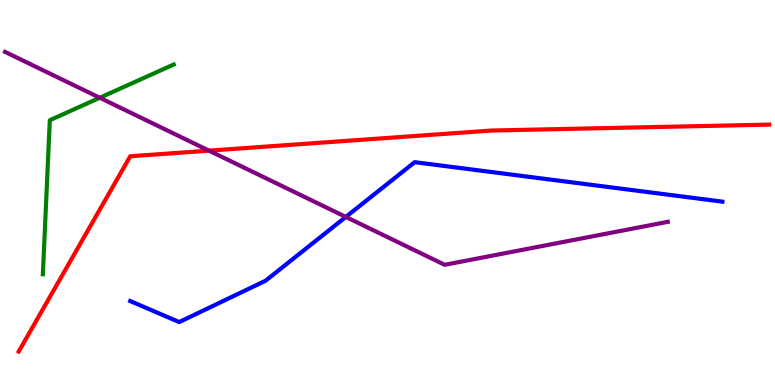[{'lines': ['blue', 'red'], 'intersections': []}, {'lines': ['green', 'red'], 'intersections': []}, {'lines': ['purple', 'red'], 'intersections': [{'x': 2.7, 'y': 6.09}]}, {'lines': ['blue', 'green'], 'intersections': []}, {'lines': ['blue', 'purple'], 'intersections': [{'x': 4.46, 'y': 4.37}]}, {'lines': ['green', 'purple'], 'intersections': [{'x': 1.29, 'y': 7.46}]}]